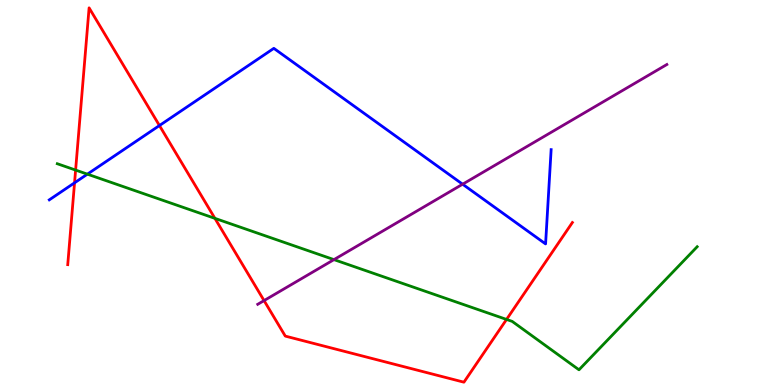[{'lines': ['blue', 'red'], 'intersections': [{'x': 0.962, 'y': 5.25}, {'x': 2.06, 'y': 6.74}]}, {'lines': ['green', 'red'], 'intersections': [{'x': 0.976, 'y': 5.58}, {'x': 2.77, 'y': 4.33}, {'x': 6.54, 'y': 1.7}]}, {'lines': ['purple', 'red'], 'intersections': [{'x': 3.41, 'y': 2.19}]}, {'lines': ['blue', 'green'], 'intersections': [{'x': 1.13, 'y': 5.48}]}, {'lines': ['blue', 'purple'], 'intersections': [{'x': 5.97, 'y': 5.22}]}, {'lines': ['green', 'purple'], 'intersections': [{'x': 4.31, 'y': 3.26}]}]